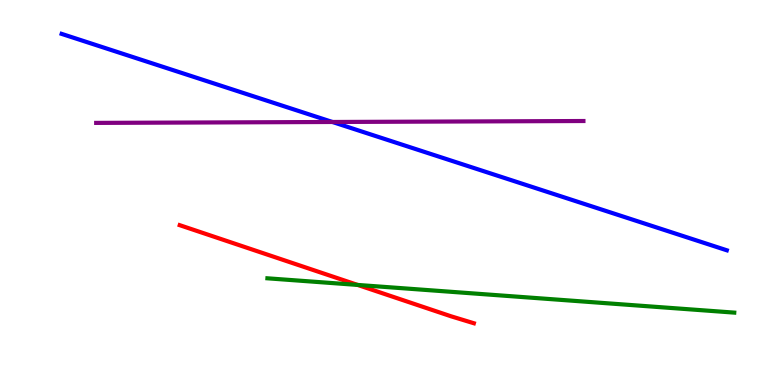[{'lines': ['blue', 'red'], 'intersections': []}, {'lines': ['green', 'red'], 'intersections': [{'x': 4.62, 'y': 2.6}]}, {'lines': ['purple', 'red'], 'intersections': []}, {'lines': ['blue', 'green'], 'intersections': []}, {'lines': ['blue', 'purple'], 'intersections': [{'x': 4.29, 'y': 6.83}]}, {'lines': ['green', 'purple'], 'intersections': []}]